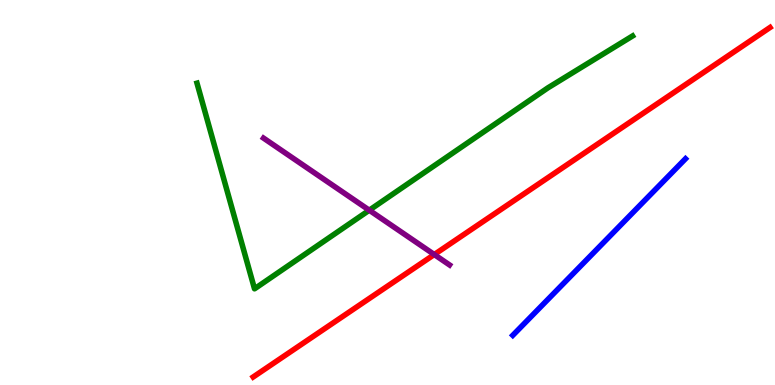[{'lines': ['blue', 'red'], 'intersections': []}, {'lines': ['green', 'red'], 'intersections': []}, {'lines': ['purple', 'red'], 'intersections': [{'x': 5.6, 'y': 3.39}]}, {'lines': ['blue', 'green'], 'intersections': []}, {'lines': ['blue', 'purple'], 'intersections': []}, {'lines': ['green', 'purple'], 'intersections': [{'x': 4.76, 'y': 4.54}]}]